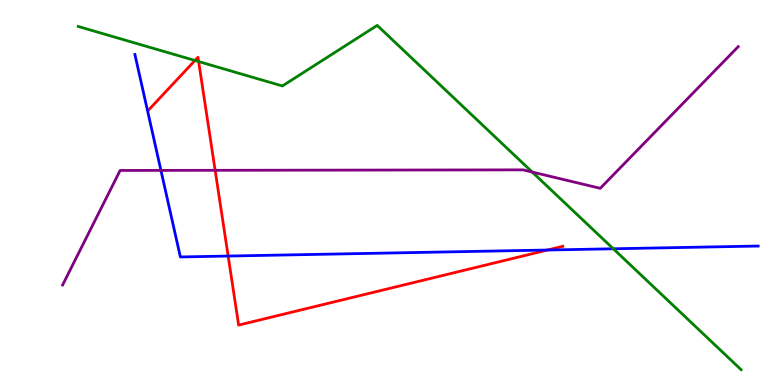[{'lines': ['blue', 'red'], 'intersections': [{'x': 2.94, 'y': 3.35}, {'x': 7.06, 'y': 3.51}]}, {'lines': ['green', 'red'], 'intersections': [{'x': 2.52, 'y': 8.43}, {'x': 2.56, 'y': 8.4}]}, {'lines': ['purple', 'red'], 'intersections': [{'x': 2.78, 'y': 5.58}]}, {'lines': ['blue', 'green'], 'intersections': [{'x': 7.91, 'y': 3.54}]}, {'lines': ['blue', 'purple'], 'intersections': [{'x': 2.08, 'y': 5.57}]}, {'lines': ['green', 'purple'], 'intersections': [{'x': 6.87, 'y': 5.53}]}]